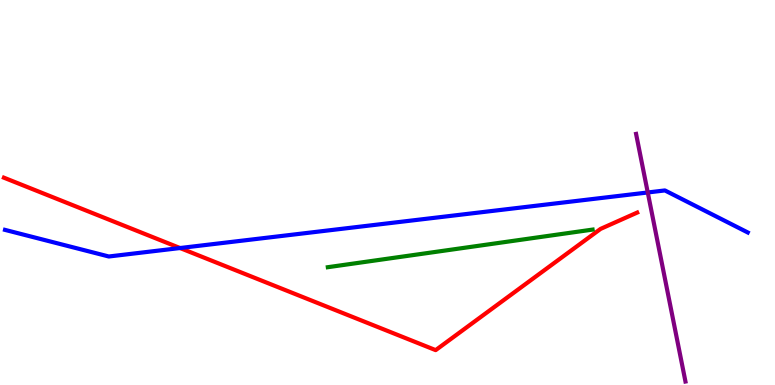[{'lines': ['blue', 'red'], 'intersections': [{'x': 2.32, 'y': 3.56}]}, {'lines': ['green', 'red'], 'intersections': []}, {'lines': ['purple', 'red'], 'intersections': []}, {'lines': ['blue', 'green'], 'intersections': []}, {'lines': ['blue', 'purple'], 'intersections': [{'x': 8.36, 'y': 5.0}]}, {'lines': ['green', 'purple'], 'intersections': []}]